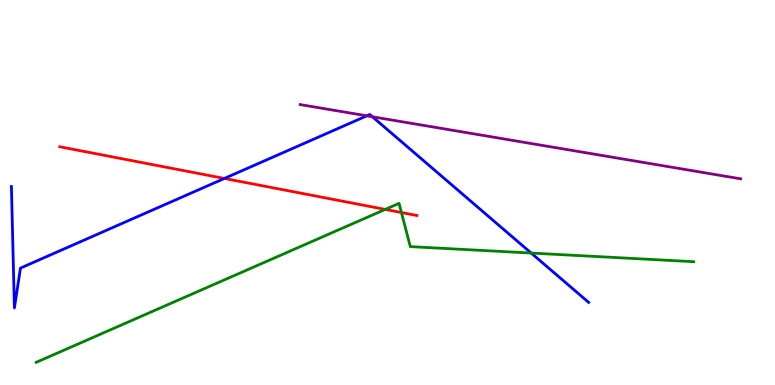[{'lines': ['blue', 'red'], 'intersections': [{'x': 2.9, 'y': 5.37}]}, {'lines': ['green', 'red'], 'intersections': [{'x': 4.97, 'y': 4.56}, {'x': 5.18, 'y': 4.48}]}, {'lines': ['purple', 'red'], 'intersections': []}, {'lines': ['blue', 'green'], 'intersections': [{'x': 6.85, 'y': 3.43}]}, {'lines': ['blue', 'purple'], 'intersections': [{'x': 4.73, 'y': 6.99}, {'x': 4.81, 'y': 6.97}]}, {'lines': ['green', 'purple'], 'intersections': []}]